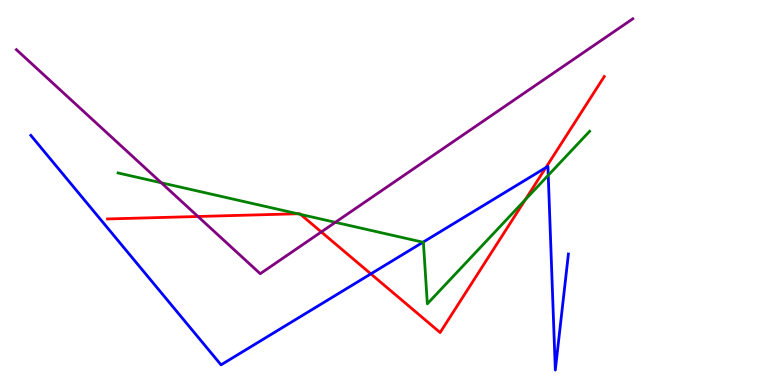[{'lines': ['blue', 'red'], 'intersections': [{'x': 4.79, 'y': 2.89}, {'x': 7.04, 'y': 5.65}]}, {'lines': ['green', 'red'], 'intersections': [{'x': 3.84, 'y': 4.45}, {'x': 3.88, 'y': 4.43}, {'x': 6.78, 'y': 4.81}]}, {'lines': ['purple', 'red'], 'intersections': [{'x': 2.55, 'y': 4.38}, {'x': 4.15, 'y': 3.98}]}, {'lines': ['blue', 'green'], 'intersections': [{'x': 5.46, 'y': 3.71}, {'x': 7.07, 'y': 5.45}]}, {'lines': ['blue', 'purple'], 'intersections': []}, {'lines': ['green', 'purple'], 'intersections': [{'x': 2.08, 'y': 5.25}, {'x': 4.33, 'y': 4.23}]}]